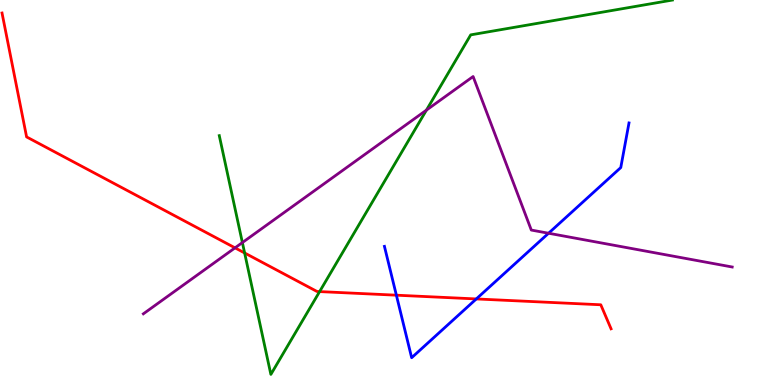[{'lines': ['blue', 'red'], 'intersections': [{'x': 5.11, 'y': 2.33}, {'x': 6.15, 'y': 2.24}]}, {'lines': ['green', 'red'], 'intersections': [{'x': 3.16, 'y': 3.43}, {'x': 4.12, 'y': 2.43}]}, {'lines': ['purple', 'red'], 'intersections': [{'x': 3.03, 'y': 3.56}]}, {'lines': ['blue', 'green'], 'intersections': []}, {'lines': ['blue', 'purple'], 'intersections': [{'x': 7.08, 'y': 3.94}]}, {'lines': ['green', 'purple'], 'intersections': [{'x': 3.13, 'y': 3.7}, {'x': 5.5, 'y': 7.14}]}]